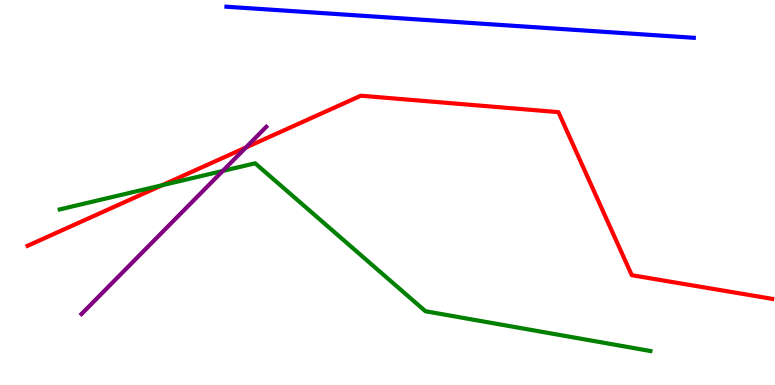[{'lines': ['blue', 'red'], 'intersections': []}, {'lines': ['green', 'red'], 'intersections': [{'x': 2.09, 'y': 5.19}]}, {'lines': ['purple', 'red'], 'intersections': [{'x': 3.17, 'y': 6.17}]}, {'lines': ['blue', 'green'], 'intersections': []}, {'lines': ['blue', 'purple'], 'intersections': []}, {'lines': ['green', 'purple'], 'intersections': [{'x': 2.87, 'y': 5.56}]}]